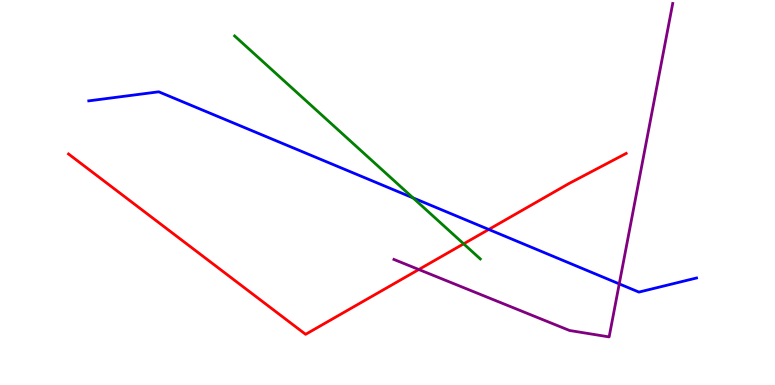[{'lines': ['blue', 'red'], 'intersections': [{'x': 6.31, 'y': 4.04}]}, {'lines': ['green', 'red'], 'intersections': [{'x': 5.98, 'y': 3.67}]}, {'lines': ['purple', 'red'], 'intersections': [{'x': 5.4, 'y': 3.0}]}, {'lines': ['blue', 'green'], 'intersections': [{'x': 5.33, 'y': 4.86}]}, {'lines': ['blue', 'purple'], 'intersections': [{'x': 7.99, 'y': 2.63}]}, {'lines': ['green', 'purple'], 'intersections': []}]